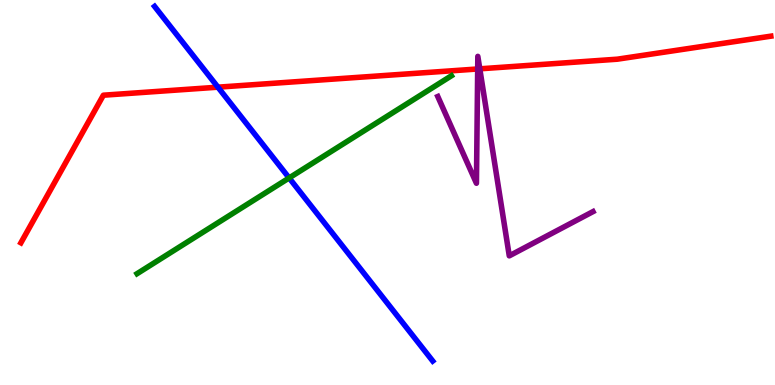[{'lines': ['blue', 'red'], 'intersections': [{'x': 2.81, 'y': 7.74}]}, {'lines': ['green', 'red'], 'intersections': []}, {'lines': ['purple', 'red'], 'intersections': [{'x': 6.16, 'y': 8.21}, {'x': 6.19, 'y': 8.21}]}, {'lines': ['blue', 'green'], 'intersections': [{'x': 3.73, 'y': 5.38}]}, {'lines': ['blue', 'purple'], 'intersections': []}, {'lines': ['green', 'purple'], 'intersections': []}]